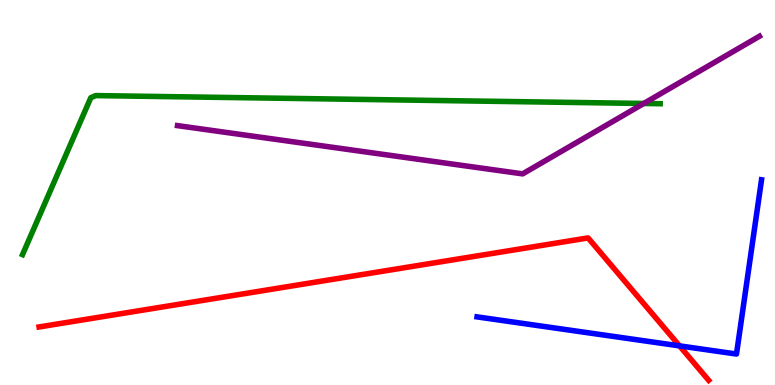[{'lines': ['blue', 'red'], 'intersections': [{'x': 8.77, 'y': 1.02}]}, {'lines': ['green', 'red'], 'intersections': []}, {'lines': ['purple', 'red'], 'intersections': []}, {'lines': ['blue', 'green'], 'intersections': []}, {'lines': ['blue', 'purple'], 'intersections': []}, {'lines': ['green', 'purple'], 'intersections': [{'x': 8.31, 'y': 7.31}]}]